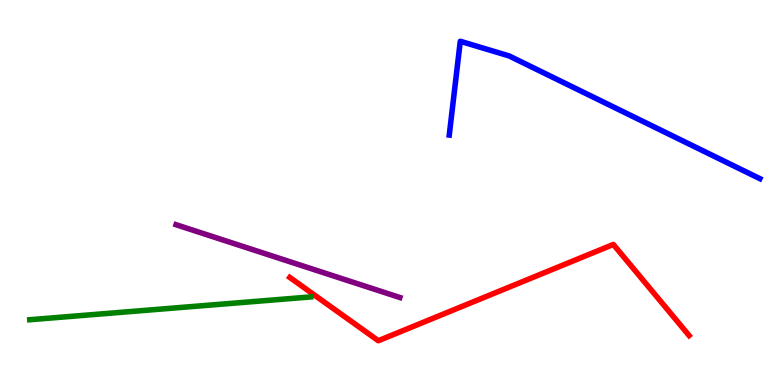[{'lines': ['blue', 'red'], 'intersections': []}, {'lines': ['green', 'red'], 'intersections': []}, {'lines': ['purple', 'red'], 'intersections': []}, {'lines': ['blue', 'green'], 'intersections': []}, {'lines': ['blue', 'purple'], 'intersections': []}, {'lines': ['green', 'purple'], 'intersections': []}]